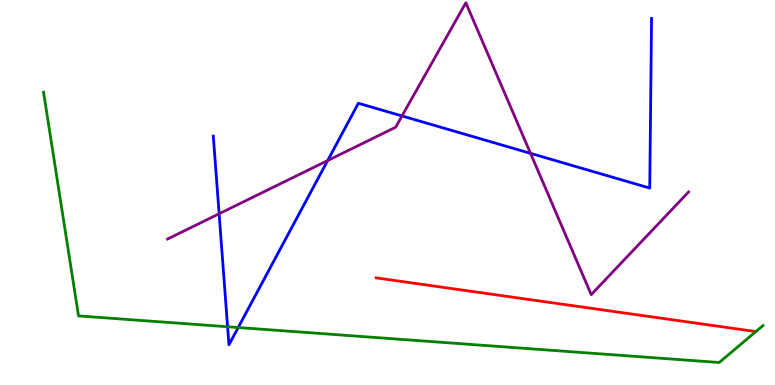[{'lines': ['blue', 'red'], 'intersections': []}, {'lines': ['green', 'red'], 'intersections': [{'x': 9.75, 'y': 1.39}]}, {'lines': ['purple', 'red'], 'intersections': []}, {'lines': ['blue', 'green'], 'intersections': [{'x': 2.94, 'y': 1.51}, {'x': 3.07, 'y': 1.49}]}, {'lines': ['blue', 'purple'], 'intersections': [{'x': 2.83, 'y': 4.45}, {'x': 4.23, 'y': 5.83}, {'x': 5.19, 'y': 6.99}, {'x': 6.85, 'y': 6.02}]}, {'lines': ['green', 'purple'], 'intersections': []}]